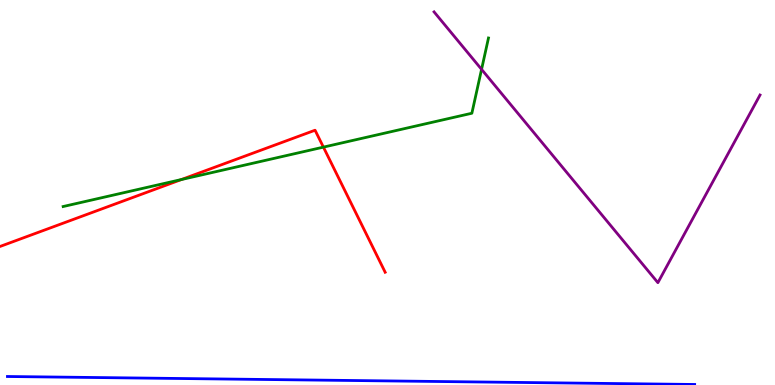[{'lines': ['blue', 'red'], 'intersections': []}, {'lines': ['green', 'red'], 'intersections': [{'x': 2.34, 'y': 5.34}, {'x': 4.17, 'y': 6.18}]}, {'lines': ['purple', 'red'], 'intersections': []}, {'lines': ['blue', 'green'], 'intersections': []}, {'lines': ['blue', 'purple'], 'intersections': []}, {'lines': ['green', 'purple'], 'intersections': [{'x': 6.21, 'y': 8.2}]}]